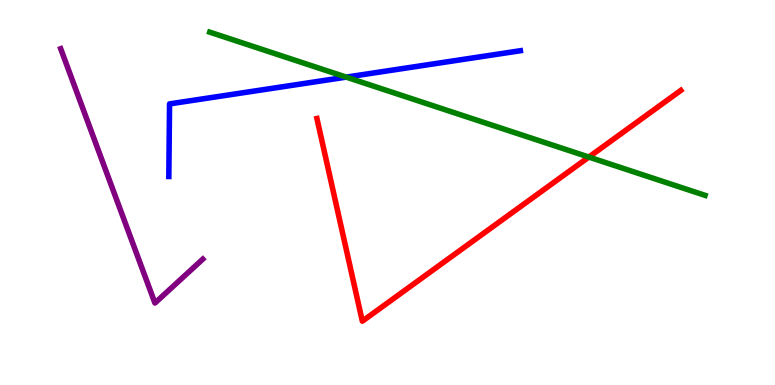[{'lines': ['blue', 'red'], 'intersections': []}, {'lines': ['green', 'red'], 'intersections': [{'x': 7.6, 'y': 5.92}]}, {'lines': ['purple', 'red'], 'intersections': []}, {'lines': ['blue', 'green'], 'intersections': [{'x': 4.47, 'y': 8.0}]}, {'lines': ['blue', 'purple'], 'intersections': []}, {'lines': ['green', 'purple'], 'intersections': []}]